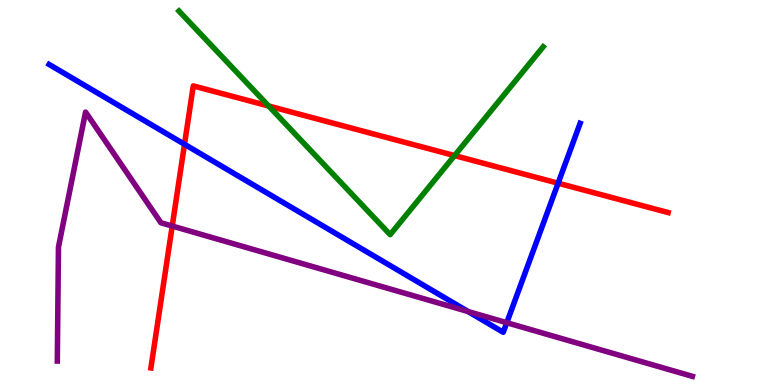[{'lines': ['blue', 'red'], 'intersections': [{'x': 2.38, 'y': 6.25}, {'x': 7.2, 'y': 5.24}]}, {'lines': ['green', 'red'], 'intersections': [{'x': 3.47, 'y': 7.25}, {'x': 5.87, 'y': 5.96}]}, {'lines': ['purple', 'red'], 'intersections': [{'x': 2.22, 'y': 4.13}]}, {'lines': ['blue', 'green'], 'intersections': []}, {'lines': ['blue', 'purple'], 'intersections': [{'x': 6.04, 'y': 1.91}, {'x': 6.54, 'y': 1.62}]}, {'lines': ['green', 'purple'], 'intersections': []}]